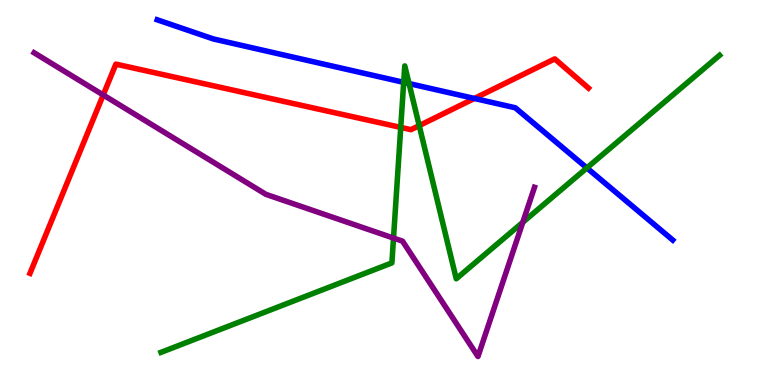[{'lines': ['blue', 'red'], 'intersections': [{'x': 6.12, 'y': 7.44}]}, {'lines': ['green', 'red'], 'intersections': [{'x': 5.17, 'y': 6.69}, {'x': 5.41, 'y': 6.74}]}, {'lines': ['purple', 'red'], 'intersections': [{'x': 1.33, 'y': 7.53}]}, {'lines': ['blue', 'green'], 'intersections': [{'x': 5.21, 'y': 7.86}, {'x': 5.28, 'y': 7.83}, {'x': 7.57, 'y': 5.64}]}, {'lines': ['blue', 'purple'], 'intersections': []}, {'lines': ['green', 'purple'], 'intersections': [{'x': 5.08, 'y': 3.82}, {'x': 6.75, 'y': 4.23}]}]